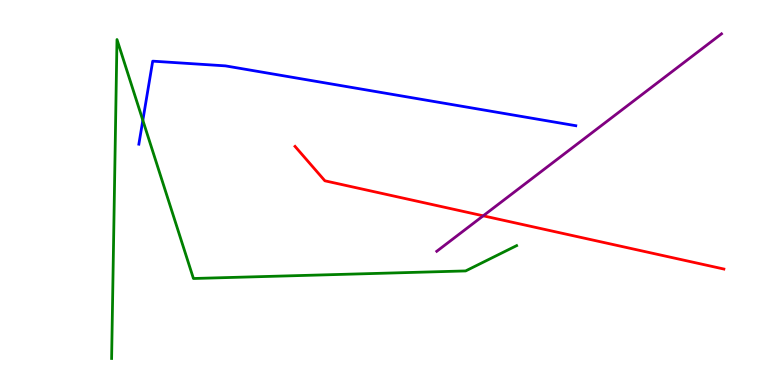[{'lines': ['blue', 'red'], 'intersections': []}, {'lines': ['green', 'red'], 'intersections': []}, {'lines': ['purple', 'red'], 'intersections': [{'x': 6.23, 'y': 4.39}]}, {'lines': ['blue', 'green'], 'intersections': [{'x': 1.84, 'y': 6.87}]}, {'lines': ['blue', 'purple'], 'intersections': []}, {'lines': ['green', 'purple'], 'intersections': []}]